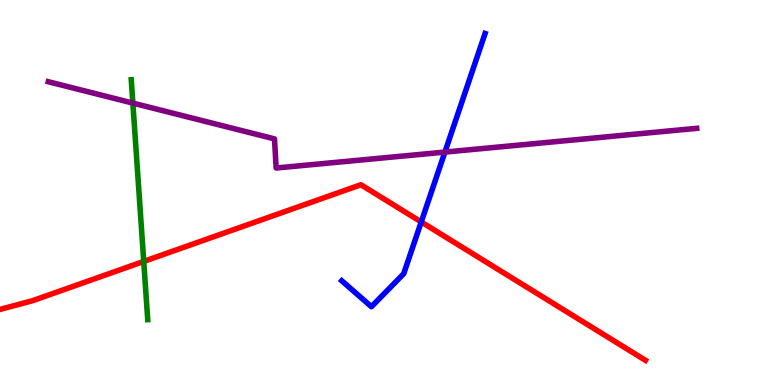[{'lines': ['blue', 'red'], 'intersections': [{'x': 5.44, 'y': 4.24}]}, {'lines': ['green', 'red'], 'intersections': [{'x': 1.85, 'y': 3.21}]}, {'lines': ['purple', 'red'], 'intersections': []}, {'lines': ['blue', 'green'], 'intersections': []}, {'lines': ['blue', 'purple'], 'intersections': [{'x': 5.74, 'y': 6.05}]}, {'lines': ['green', 'purple'], 'intersections': [{'x': 1.71, 'y': 7.32}]}]